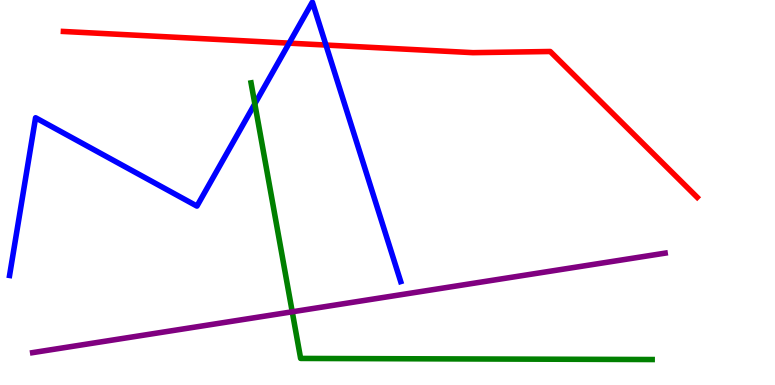[{'lines': ['blue', 'red'], 'intersections': [{'x': 3.73, 'y': 8.88}, {'x': 4.21, 'y': 8.83}]}, {'lines': ['green', 'red'], 'intersections': []}, {'lines': ['purple', 'red'], 'intersections': []}, {'lines': ['blue', 'green'], 'intersections': [{'x': 3.29, 'y': 7.3}]}, {'lines': ['blue', 'purple'], 'intersections': []}, {'lines': ['green', 'purple'], 'intersections': [{'x': 3.77, 'y': 1.9}]}]